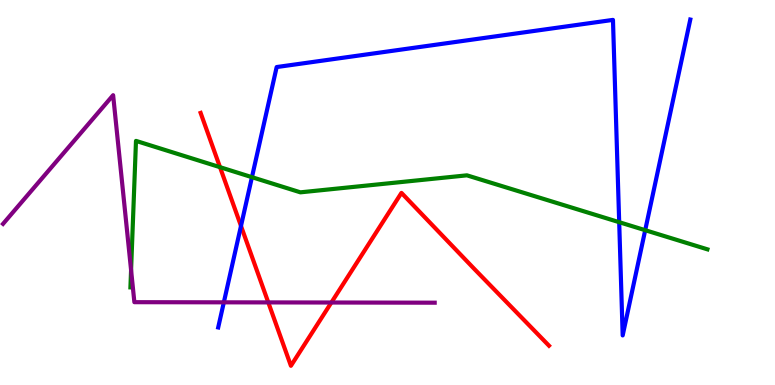[{'lines': ['blue', 'red'], 'intersections': [{'x': 3.11, 'y': 4.13}]}, {'lines': ['green', 'red'], 'intersections': [{'x': 2.84, 'y': 5.66}]}, {'lines': ['purple', 'red'], 'intersections': [{'x': 3.46, 'y': 2.15}, {'x': 4.28, 'y': 2.14}]}, {'lines': ['blue', 'green'], 'intersections': [{'x': 3.25, 'y': 5.4}, {'x': 7.99, 'y': 4.23}, {'x': 8.33, 'y': 4.02}]}, {'lines': ['blue', 'purple'], 'intersections': [{'x': 2.89, 'y': 2.15}]}, {'lines': ['green', 'purple'], 'intersections': [{'x': 1.69, 'y': 2.99}]}]